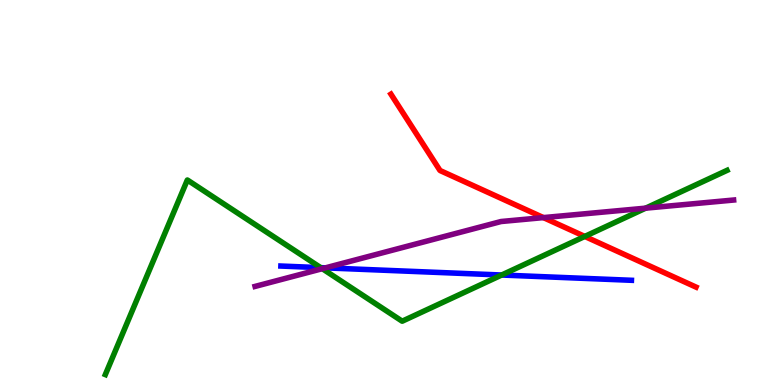[{'lines': ['blue', 'red'], 'intersections': []}, {'lines': ['green', 'red'], 'intersections': [{'x': 7.55, 'y': 3.86}]}, {'lines': ['purple', 'red'], 'intersections': [{'x': 7.01, 'y': 4.35}]}, {'lines': ['blue', 'green'], 'intersections': [{'x': 4.14, 'y': 3.05}, {'x': 6.47, 'y': 2.86}]}, {'lines': ['blue', 'purple'], 'intersections': [{'x': 4.2, 'y': 3.04}]}, {'lines': ['green', 'purple'], 'intersections': [{'x': 4.16, 'y': 3.02}, {'x': 8.33, 'y': 4.59}]}]